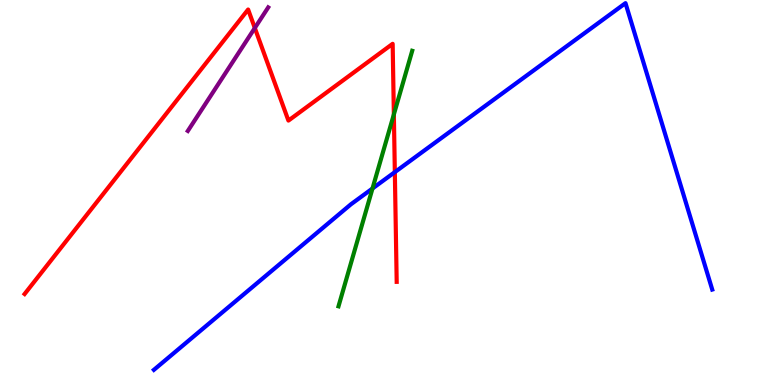[{'lines': ['blue', 'red'], 'intersections': [{'x': 5.09, 'y': 5.53}]}, {'lines': ['green', 'red'], 'intersections': [{'x': 5.08, 'y': 7.03}]}, {'lines': ['purple', 'red'], 'intersections': [{'x': 3.29, 'y': 9.27}]}, {'lines': ['blue', 'green'], 'intersections': [{'x': 4.81, 'y': 5.1}]}, {'lines': ['blue', 'purple'], 'intersections': []}, {'lines': ['green', 'purple'], 'intersections': []}]